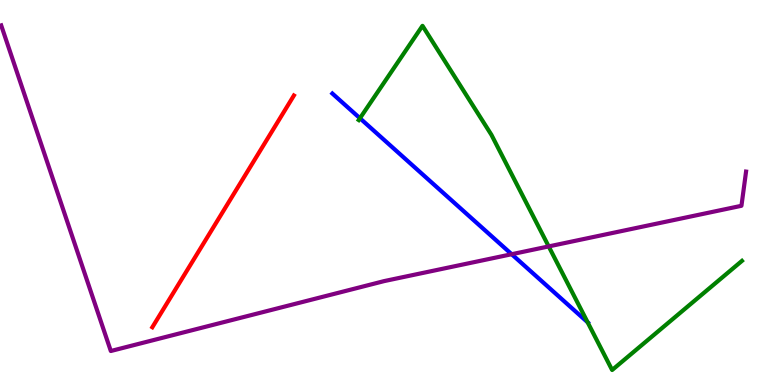[{'lines': ['blue', 'red'], 'intersections': []}, {'lines': ['green', 'red'], 'intersections': []}, {'lines': ['purple', 'red'], 'intersections': []}, {'lines': ['blue', 'green'], 'intersections': [{'x': 4.64, 'y': 6.93}, {'x': 7.58, 'y': 1.63}]}, {'lines': ['blue', 'purple'], 'intersections': [{'x': 6.6, 'y': 3.4}]}, {'lines': ['green', 'purple'], 'intersections': [{'x': 7.08, 'y': 3.6}]}]